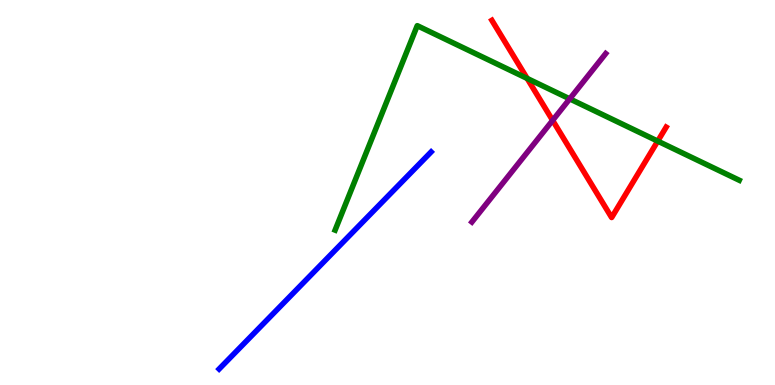[{'lines': ['blue', 'red'], 'intersections': []}, {'lines': ['green', 'red'], 'intersections': [{'x': 6.8, 'y': 7.96}, {'x': 8.49, 'y': 6.33}]}, {'lines': ['purple', 'red'], 'intersections': [{'x': 7.13, 'y': 6.87}]}, {'lines': ['blue', 'green'], 'intersections': []}, {'lines': ['blue', 'purple'], 'intersections': []}, {'lines': ['green', 'purple'], 'intersections': [{'x': 7.35, 'y': 7.43}]}]